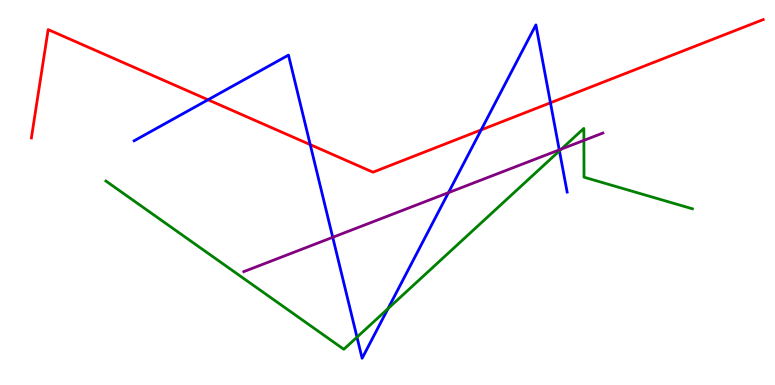[{'lines': ['blue', 'red'], 'intersections': [{'x': 2.68, 'y': 7.41}, {'x': 4.0, 'y': 6.24}, {'x': 6.21, 'y': 6.63}, {'x': 7.1, 'y': 7.33}]}, {'lines': ['green', 'red'], 'intersections': []}, {'lines': ['purple', 'red'], 'intersections': []}, {'lines': ['blue', 'green'], 'intersections': [{'x': 4.61, 'y': 1.24}, {'x': 5.01, 'y': 1.98}, {'x': 7.22, 'y': 6.08}]}, {'lines': ['blue', 'purple'], 'intersections': [{'x': 4.29, 'y': 3.84}, {'x': 5.79, 'y': 5.0}, {'x': 7.22, 'y': 6.11}]}, {'lines': ['green', 'purple'], 'intersections': [{'x': 7.24, 'y': 6.13}, {'x': 7.53, 'y': 6.35}]}]